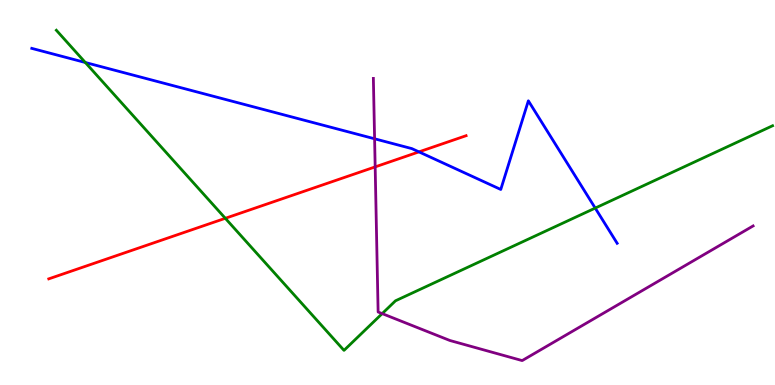[{'lines': ['blue', 'red'], 'intersections': [{'x': 5.41, 'y': 6.06}]}, {'lines': ['green', 'red'], 'intersections': [{'x': 2.91, 'y': 4.33}]}, {'lines': ['purple', 'red'], 'intersections': [{'x': 4.84, 'y': 5.67}]}, {'lines': ['blue', 'green'], 'intersections': [{'x': 1.1, 'y': 8.38}, {'x': 7.68, 'y': 4.6}]}, {'lines': ['blue', 'purple'], 'intersections': [{'x': 4.83, 'y': 6.4}]}, {'lines': ['green', 'purple'], 'intersections': [{'x': 4.93, 'y': 1.85}]}]